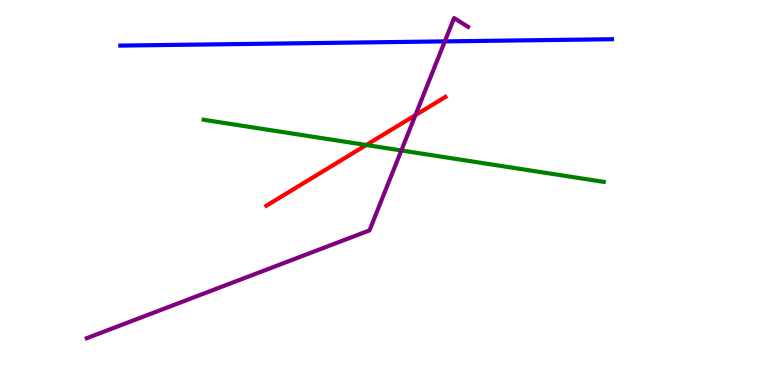[{'lines': ['blue', 'red'], 'intersections': []}, {'lines': ['green', 'red'], 'intersections': [{'x': 4.73, 'y': 6.23}]}, {'lines': ['purple', 'red'], 'intersections': [{'x': 5.36, 'y': 7.01}]}, {'lines': ['blue', 'green'], 'intersections': []}, {'lines': ['blue', 'purple'], 'intersections': [{'x': 5.74, 'y': 8.93}]}, {'lines': ['green', 'purple'], 'intersections': [{'x': 5.18, 'y': 6.09}]}]